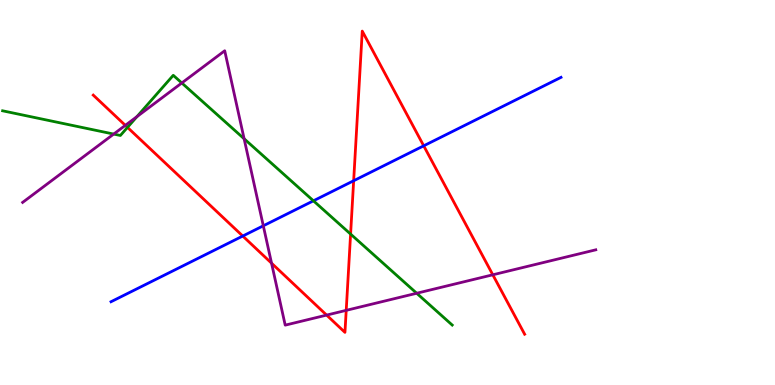[{'lines': ['blue', 'red'], 'intersections': [{'x': 3.13, 'y': 3.87}, {'x': 4.56, 'y': 5.31}, {'x': 5.47, 'y': 6.21}]}, {'lines': ['green', 'red'], 'intersections': [{'x': 1.65, 'y': 6.69}, {'x': 4.52, 'y': 3.92}]}, {'lines': ['purple', 'red'], 'intersections': [{'x': 1.62, 'y': 6.74}, {'x': 3.5, 'y': 3.16}, {'x': 4.21, 'y': 1.82}, {'x': 4.47, 'y': 1.94}, {'x': 6.36, 'y': 2.86}]}, {'lines': ['blue', 'green'], 'intersections': [{'x': 4.04, 'y': 4.78}]}, {'lines': ['blue', 'purple'], 'intersections': [{'x': 3.4, 'y': 4.14}]}, {'lines': ['green', 'purple'], 'intersections': [{'x': 1.47, 'y': 6.52}, {'x': 1.77, 'y': 6.97}, {'x': 2.35, 'y': 7.84}, {'x': 3.15, 'y': 6.4}, {'x': 5.38, 'y': 2.38}]}]